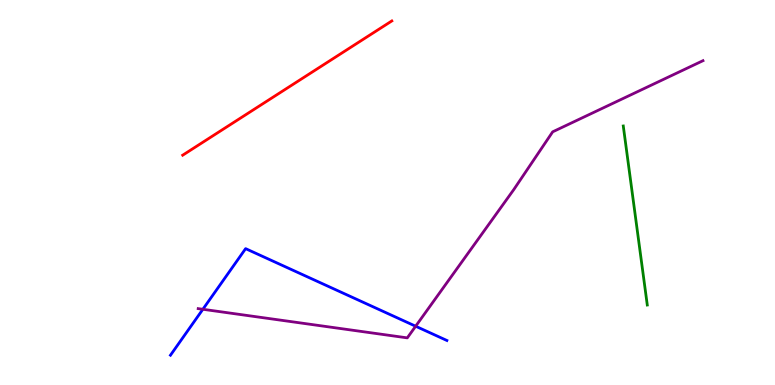[{'lines': ['blue', 'red'], 'intersections': []}, {'lines': ['green', 'red'], 'intersections': []}, {'lines': ['purple', 'red'], 'intersections': []}, {'lines': ['blue', 'green'], 'intersections': []}, {'lines': ['blue', 'purple'], 'intersections': [{'x': 2.62, 'y': 1.97}, {'x': 5.36, 'y': 1.53}]}, {'lines': ['green', 'purple'], 'intersections': []}]